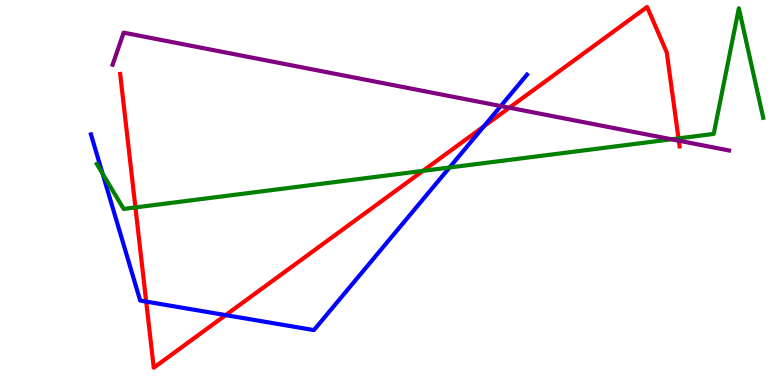[{'lines': ['blue', 'red'], 'intersections': [{'x': 1.89, 'y': 2.17}, {'x': 2.91, 'y': 1.82}, {'x': 6.24, 'y': 6.72}]}, {'lines': ['green', 'red'], 'intersections': [{'x': 1.75, 'y': 4.61}, {'x': 5.46, 'y': 5.56}, {'x': 8.75, 'y': 6.41}]}, {'lines': ['purple', 'red'], 'intersections': [{'x': 6.57, 'y': 7.2}, {'x': 8.76, 'y': 6.35}]}, {'lines': ['blue', 'green'], 'intersections': [{'x': 1.32, 'y': 5.49}, {'x': 5.8, 'y': 5.65}]}, {'lines': ['blue', 'purple'], 'intersections': [{'x': 6.46, 'y': 7.25}]}, {'lines': ['green', 'purple'], 'intersections': [{'x': 8.66, 'y': 6.38}]}]